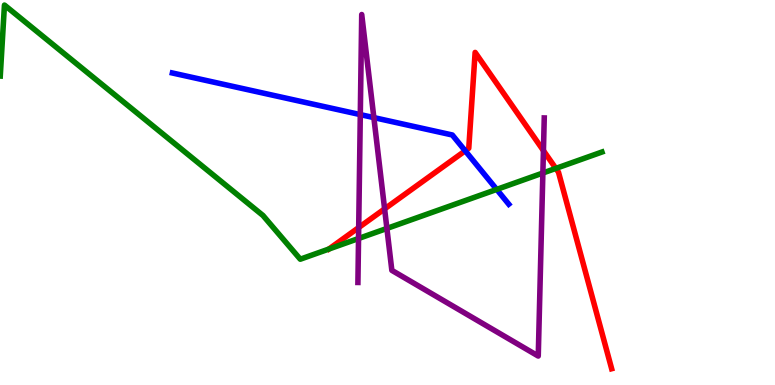[{'lines': ['blue', 'red'], 'intersections': [{'x': 6.0, 'y': 6.08}]}, {'lines': ['green', 'red'], 'intersections': [{'x': 7.17, 'y': 5.63}]}, {'lines': ['purple', 'red'], 'intersections': [{'x': 4.63, 'y': 4.09}, {'x': 4.96, 'y': 4.57}, {'x': 7.01, 'y': 6.09}]}, {'lines': ['blue', 'green'], 'intersections': [{'x': 6.41, 'y': 5.08}]}, {'lines': ['blue', 'purple'], 'intersections': [{'x': 4.65, 'y': 7.02}, {'x': 4.82, 'y': 6.95}]}, {'lines': ['green', 'purple'], 'intersections': [{'x': 4.63, 'y': 3.81}, {'x': 4.99, 'y': 4.07}, {'x': 7.0, 'y': 5.51}]}]